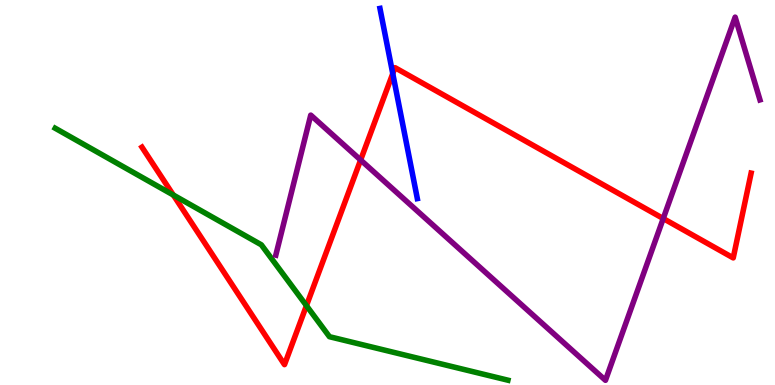[{'lines': ['blue', 'red'], 'intersections': [{'x': 5.07, 'y': 8.09}]}, {'lines': ['green', 'red'], 'intersections': [{'x': 2.24, 'y': 4.93}, {'x': 3.95, 'y': 2.06}]}, {'lines': ['purple', 'red'], 'intersections': [{'x': 4.65, 'y': 5.84}, {'x': 8.56, 'y': 4.32}]}, {'lines': ['blue', 'green'], 'intersections': []}, {'lines': ['blue', 'purple'], 'intersections': []}, {'lines': ['green', 'purple'], 'intersections': []}]